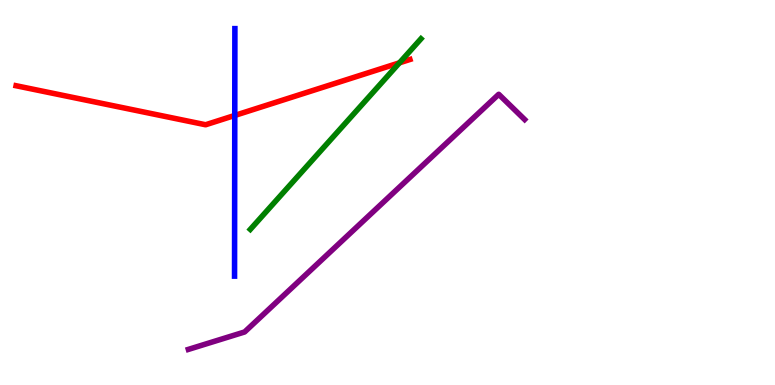[{'lines': ['blue', 'red'], 'intersections': [{'x': 3.03, 'y': 7.0}]}, {'lines': ['green', 'red'], 'intersections': [{'x': 5.15, 'y': 8.37}]}, {'lines': ['purple', 'red'], 'intersections': []}, {'lines': ['blue', 'green'], 'intersections': []}, {'lines': ['blue', 'purple'], 'intersections': []}, {'lines': ['green', 'purple'], 'intersections': []}]